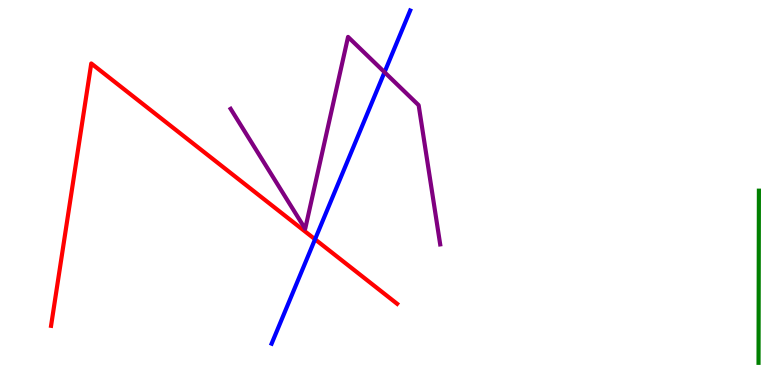[{'lines': ['blue', 'red'], 'intersections': [{'x': 4.06, 'y': 3.78}]}, {'lines': ['green', 'red'], 'intersections': []}, {'lines': ['purple', 'red'], 'intersections': []}, {'lines': ['blue', 'green'], 'intersections': []}, {'lines': ['blue', 'purple'], 'intersections': [{'x': 4.96, 'y': 8.12}]}, {'lines': ['green', 'purple'], 'intersections': []}]